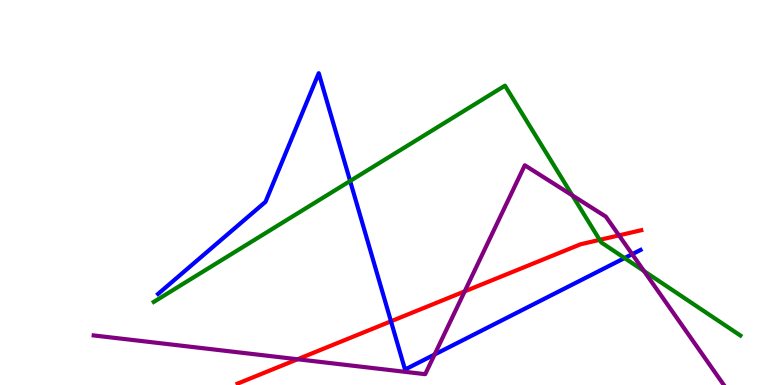[{'lines': ['blue', 'red'], 'intersections': [{'x': 5.04, 'y': 1.65}]}, {'lines': ['green', 'red'], 'intersections': [{'x': 7.74, 'y': 3.77}]}, {'lines': ['purple', 'red'], 'intersections': [{'x': 3.84, 'y': 0.669}, {'x': 6.0, 'y': 2.43}, {'x': 7.99, 'y': 3.89}]}, {'lines': ['blue', 'green'], 'intersections': [{'x': 4.52, 'y': 5.3}, {'x': 8.06, 'y': 3.3}]}, {'lines': ['blue', 'purple'], 'intersections': [{'x': 5.61, 'y': 0.792}, {'x': 8.16, 'y': 3.4}]}, {'lines': ['green', 'purple'], 'intersections': [{'x': 7.39, 'y': 4.92}, {'x': 8.31, 'y': 2.96}]}]